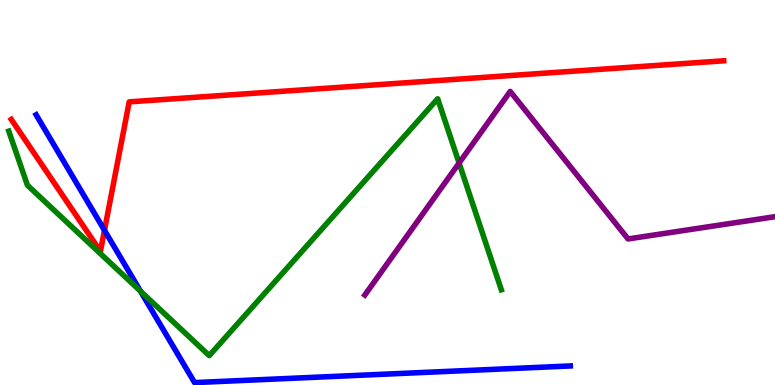[{'lines': ['blue', 'red'], 'intersections': [{'x': 1.35, 'y': 4.02}]}, {'lines': ['green', 'red'], 'intersections': []}, {'lines': ['purple', 'red'], 'intersections': []}, {'lines': ['blue', 'green'], 'intersections': [{'x': 1.81, 'y': 2.44}]}, {'lines': ['blue', 'purple'], 'intersections': []}, {'lines': ['green', 'purple'], 'intersections': [{'x': 5.92, 'y': 5.77}]}]